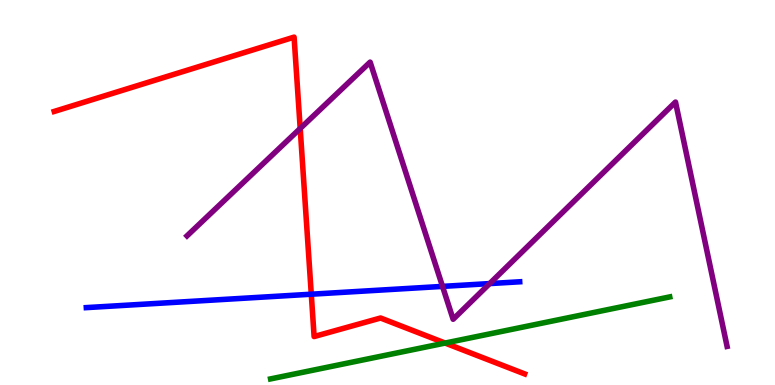[{'lines': ['blue', 'red'], 'intersections': [{'x': 4.02, 'y': 2.36}]}, {'lines': ['green', 'red'], 'intersections': [{'x': 5.74, 'y': 1.09}]}, {'lines': ['purple', 'red'], 'intersections': [{'x': 3.87, 'y': 6.66}]}, {'lines': ['blue', 'green'], 'intersections': []}, {'lines': ['blue', 'purple'], 'intersections': [{'x': 5.71, 'y': 2.56}, {'x': 6.32, 'y': 2.63}]}, {'lines': ['green', 'purple'], 'intersections': []}]